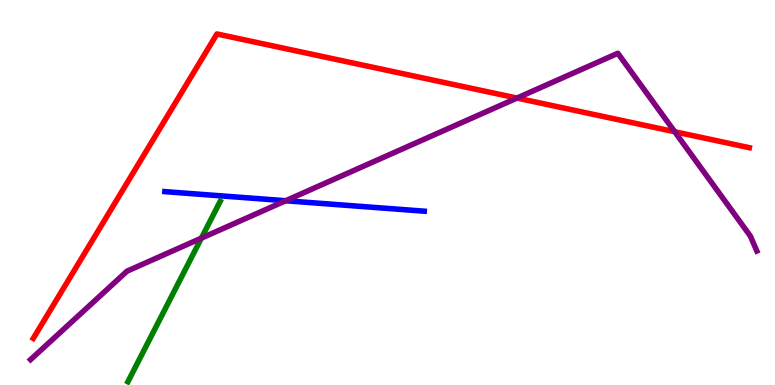[{'lines': ['blue', 'red'], 'intersections': []}, {'lines': ['green', 'red'], 'intersections': []}, {'lines': ['purple', 'red'], 'intersections': [{'x': 6.67, 'y': 7.45}, {'x': 8.71, 'y': 6.58}]}, {'lines': ['blue', 'green'], 'intersections': []}, {'lines': ['blue', 'purple'], 'intersections': [{'x': 3.69, 'y': 4.79}]}, {'lines': ['green', 'purple'], 'intersections': [{'x': 2.6, 'y': 3.81}]}]